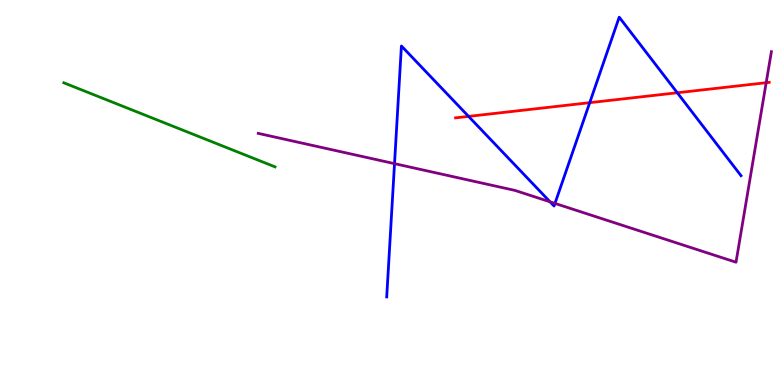[{'lines': ['blue', 'red'], 'intersections': [{'x': 6.05, 'y': 6.98}, {'x': 7.61, 'y': 7.33}, {'x': 8.74, 'y': 7.59}]}, {'lines': ['green', 'red'], 'intersections': []}, {'lines': ['purple', 'red'], 'intersections': [{'x': 9.89, 'y': 7.85}]}, {'lines': ['blue', 'green'], 'intersections': []}, {'lines': ['blue', 'purple'], 'intersections': [{'x': 5.09, 'y': 5.75}, {'x': 7.1, 'y': 4.76}, {'x': 7.16, 'y': 4.72}]}, {'lines': ['green', 'purple'], 'intersections': []}]